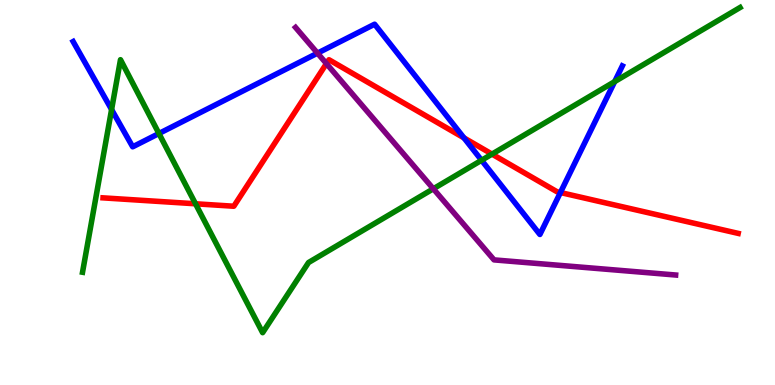[{'lines': ['blue', 'red'], 'intersections': [{'x': 5.99, 'y': 6.42}, {'x': 7.23, 'y': 5.0}]}, {'lines': ['green', 'red'], 'intersections': [{'x': 2.52, 'y': 4.71}, {'x': 6.35, 'y': 6.0}]}, {'lines': ['purple', 'red'], 'intersections': [{'x': 4.21, 'y': 8.35}]}, {'lines': ['blue', 'green'], 'intersections': [{'x': 1.44, 'y': 7.15}, {'x': 2.05, 'y': 6.53}, {'x': 6.21, 'y': 5.84}, {'x': 7.93, 'y': 7.88}]}, {'lines': ['blue', 'purple'], 'intersections': [{'x': 4.1, 'y': 8.62}]}, {'lines': ['green', 'purple'], 'intersections': [{'x': 5.59, 'y': 5.1}]}]